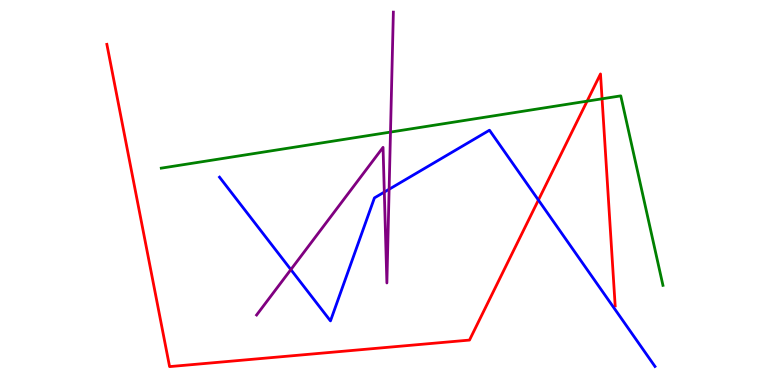[{'lines': ['blue', 'red'], 'intersections': [{'x': 6.95, 'y': 4.8}]}, {'lines': ['green', 'red'], 'intersections': [{'x': 7.58, 'y': 7.37}, {'x': 7.77, 'y': 7.43}]}, {'lines': ['purple', 'red'], 'intersections': []}, {'lines': ['blue', 'green'], 'intersections': []}, {'lines': ['blue', 'purple'], 'intersections': [{'x': 3.75, 'y': 3.0}, {'x': 4.96, 'y': 5.01}, {'x': 5.02, 'y': 5.08}]}, {'lines': ['green', 'purple'], 'intersections': [{'x': 5.04, 'y': 6.57}]}]